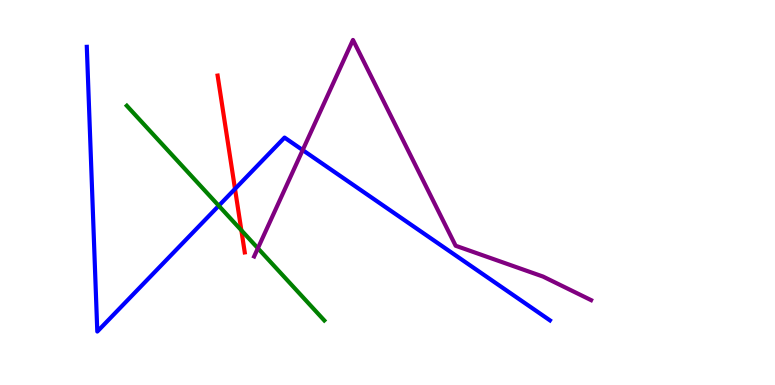[{'lines': ['blue', 'red'], 'intersections': [{'x': 3.03, 'y': 5.09}]}, {'lines': ['green', 'red'], 'intersections': [{'x': 3.11, 'y': 4.02}]}, {'lines': ['purple', 'red'], 'intersections': []}, {'lines': ['blue', 'green'], 'intersections': [{'x': 2.82, 'y': 4.66}]}, {'lines': ['blue', 'purple'], 'intersections': [{'x': 3.91, 'y': 6.1}]}, {'lines': ['green', 'purple'], 'intersections': [{'x': 3.33, 'y': 3.55}]}]